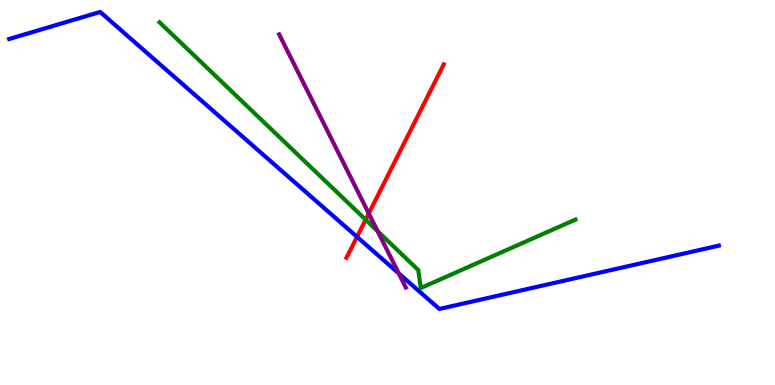[{'lines': ['blue', 'red'], 'intersections': [{'x': 4.61, 'y': 3.85}]}, {'lines': ['green', 'red'], 'intersections': [{'x': 4.72, 'y': 4.29}]}, {'lines': ['purple', 'red'], 'intersections': [{'x': 4.76, 'y': 4.45}]}, {'lines': ['blue', 'green'], 'intersections': []}, {'lines': ['blue', 'purple'], 'intersections': [{'x': 5.15, 'y': 2.9}]}, {'lines': ['green', 'purple'], 'intersections': [{'x': 4.87, 'y': 4.0}]}]